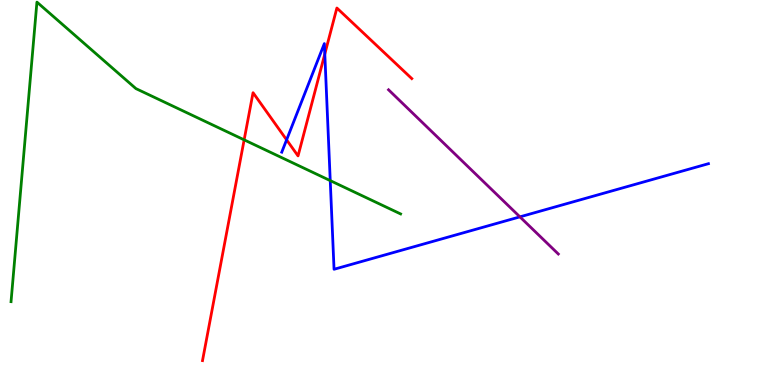[{'lines': ['blue', 'red'], 'intersections': [{'x': 3.7, 'y': 6.37}, {'x': 4.19, 'y': 8.6}]}, {'lines': ['green', 'red'], 'intersections': [{'x': 3.15, 'y': 6.37}]}, {'lines': ['purple', 'red'], 'intersections': []}, {'lines': ['blue', 'green'], 'intersections': [{'x': 4.26, 'y': 5.31}]}, {'lines': ['blue', 'purple'], 'intersections': [{'x': 6.71, 'y': 4.37}]}, {'lines': ['green', 'purple'], 'intersections': []}]